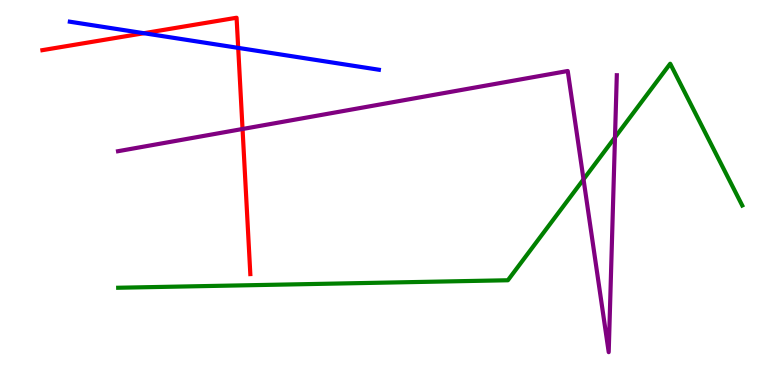[{'lines': ['blue', 'red'], 'intersections': [{'x': 1.86, 'y': 9.14}, {'x': 3.07, 'y': 8.76}]}, {'lines': ['green', 'red'], 'intersections': []}, {'lines': ['purple', 'red'], 'intersections': [{'x': 3.13, 'y': 6.65}]}, {'lines': ['blue', 'green'], 'intersections': []}, {'lines': ['blue', 'purple'], 'intersections': []}, {'lines': ['green', 'purple'], 'intersections': [{'x': 7.53, 'y': 5.34}, {'x': 7.94, 'y': 6.43}]}]